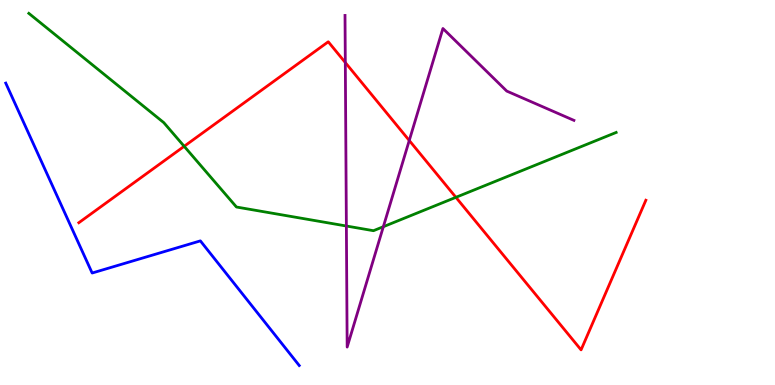[{'lines': ['blue', 'red'], 'intersections': []}, {'lines': ['green', 'red'], 'intersections': [{'x': 2.38, 'y': 6.2}, {'x': 5.88, 'y': 4.87}]}, {'lines': ['purple', 'red'], 'intersections': [{'x': 4.46, 'y': 8.38}, {'x': 5.28, 'y': 6.35}]}, {'lines': ['blue', 'green'], 'intersections': []}, {'lines': ['blue', 'purple'], 'intersections': []}, {'lines': ['green', 'purple'], 'intersections': [{'x': 4.47, 'y': 4.13}, {'x': 4.95, 'y': 4.11}]}]